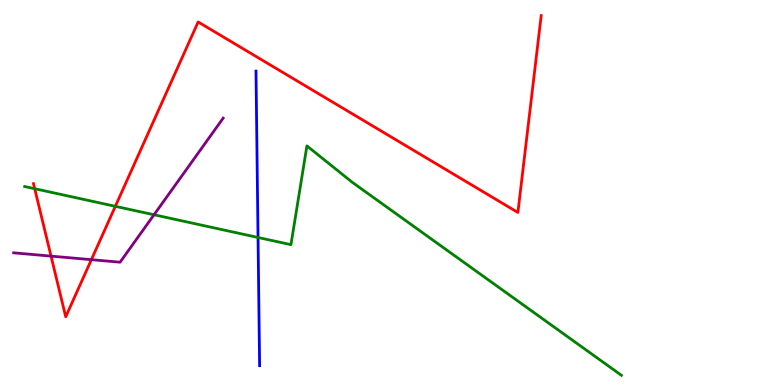[{'lines': ['blue', 'red'], 'intersections': []}, {'lines': ['green', 'red'], 'intersections': [{'x': 0.448, 'y': 5.1}, {'x': 1.49, 'y': 4.64}]}, {'lines': ['purple', 'red'], 'intersections': [{'x': 0.658, 'y': 3.35}, {'x': 1.18, 'y': 3.26}]}, {'lines': ['blue', 'green'], 'intersections': [{'x': 3.33, 'y': 3.83}]}, {'lines': ['blue', 'purple'], 'intersections': []}, {'lines': ['green', 'purple'], 'intersections': [{'x': 1.99, 'y': 4.42}]}]